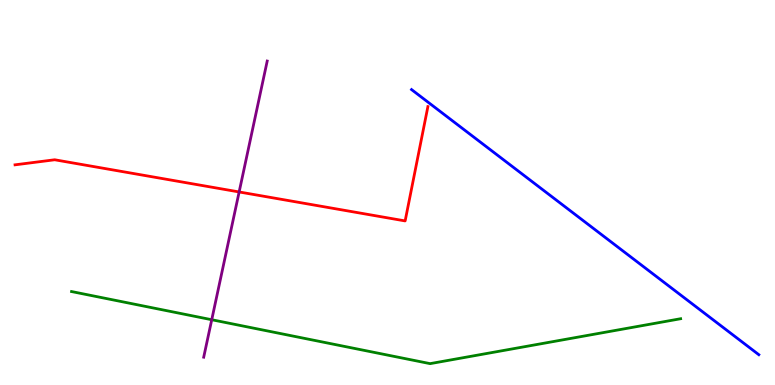[{'lines': ['blue', 'red'], 'intersections': []}, {'lines': ['green', 'red'], 'intersections': []}, {'lines': ['purple', 'red'], 'intersections': [{'x': 3.09, 'y': 5.01}]}, {'lines': ['blue', 'green'], 'intersections': []}, {'lines': ['blue', 'purple'], 'intersections': []}, {'lines': ['green', 'purple'], 'intersections': [{'x': 2.73, 'y': 1.7}]}]